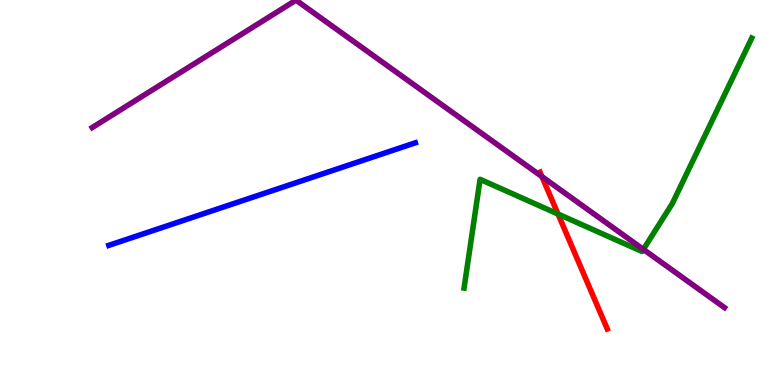[{'lines': ['blue', 'red'], 'intersections': []}, {'lines': ['green', 'red'], 'intersections': [{'x': 7.2, 'y': 4.44}]}, {'lines': ['purple', 'red'], 'intersections': [{'x': 6.99, 'y': 5.41}]}, {'lines': ['blue', 'green'], 'intersections': []}, {'lines': ['blue', 'purple'], 'intersections': []}, {'lines': ['green', 'purple'], 'intersections': [{'x': 8.3, 'y': 3.52}]}]